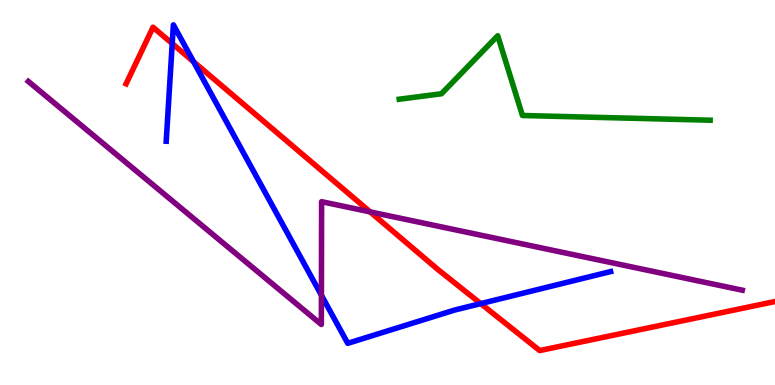[{'lines': ['blue', 'red'], 'intersections': [{'x': 2.22, 'y': 8.87}, {'x': 2.5, 'y': 8.4}, {'x': 6.2, 'y': 2.11}]}, {'lines': ['green', 'red'], 'intersections': []}, {'lines': ['purple', 'red'], 'intersections': [{'x': 4.78, 'y': 4.5}]}, {'lines': ['blue', 'green'], 'intersections': []}, {'lines': ['blue', 'purple'], 'intersections': [{'x': 4.15, 'y': 2.33}]}, {'lines': ['green', 'purple'], 'intersections': []}]